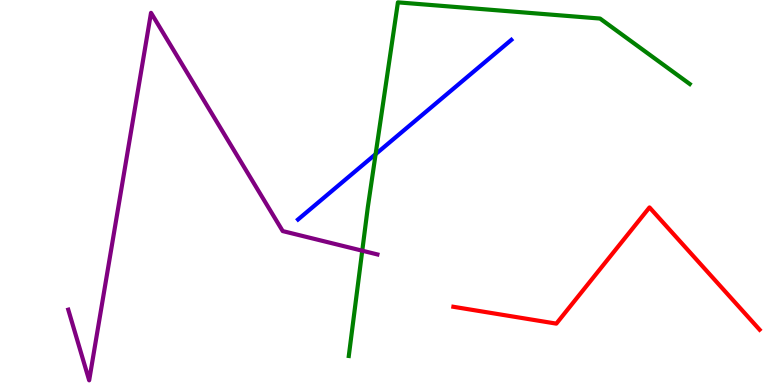[{'lines': ['blue', 'red'], 'intersections': []}, {'lines': ['green', 'red'], 'intersections': []}, {'lines': ['purple', 'red'], 'intersections': []}, {'lines': ['blue', 'green'], 'intersections': [{'x': 4.85, 'y': 6.0}]}, {'lines': ['blue', 'purple'], 'intersections': []}, {'lines': ['green', 'purple'], 'intersections': [{'x': 4.67, 'y': 3.49}]}]